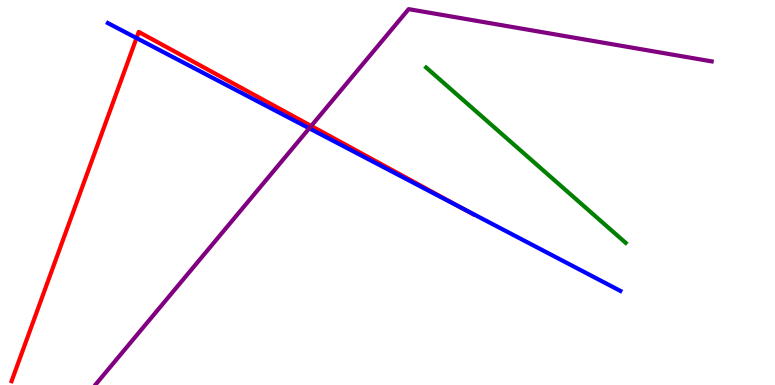[{'lines': ['blue', 'red'], 'intersections': [{'x': 1.76, 'y': 9.01}, {'x': 5.94, 'y': 4.61}]}, {'lines': ['green', 'red'], 'intersections': []}, {'lines': ['purple', 'red'], 'intersections': [{'x': 4.02, 'y': 6.73}]}, {'lines': ['blue', 'green'], 'intersections': []}, {'lines': ['blue', 'purple'], 'intersections': [{'x': 3.99, 'y': 6.67}]}, {'lines': ['green', 'purple'], 'intersections': []}]